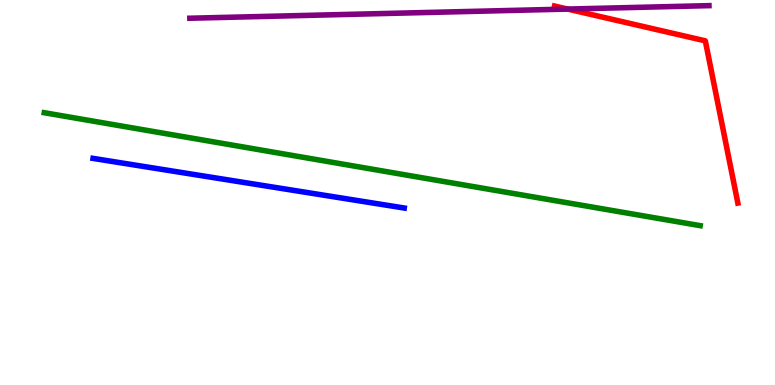[{'lines': ['blue', 'red'], 'intersections': []}, {'lines': ['green', 'red'], 'intersections': []}, {'lines': ['purple', 'red'], 'intersections': [{'x': 7.32, 'y': 9.76}]}, {'lines': ['blue', 'green'], 'intersections': []}, {'lines': ['blue', 'purple'], 'intersections': []}, {'lines': ['green', 'purple'], 'intersections': []}]